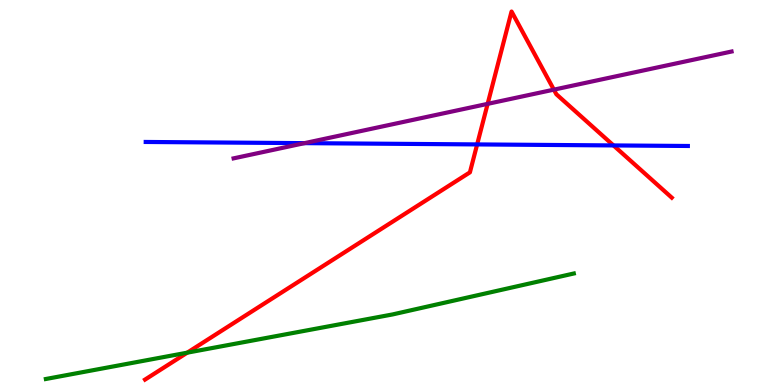[{'lines': ['blue', 'red'], 'intersections': [{'x': 6.16, 'y': 6.25}, {'x': 7.92, 'y': 6.22}]}, {'lines': ['green', 'red'], 'intersections': [{'x': 2.42, 'y': 0.84}]}, {'lines': ['purple', 'red'], 'intersections': [{'x': 6.29, 'y': 7.3}, {'x': 7.15, 'y': 7.67}]}, {'lines': ['blue', 'green'], 'intersections': []}, {'lines': ['blue', 'purple'], 'intersections': [{'x': 3.93, 'y': 6.28}]}, {'lines': ['green', 'purple'], 'intersections': []}]